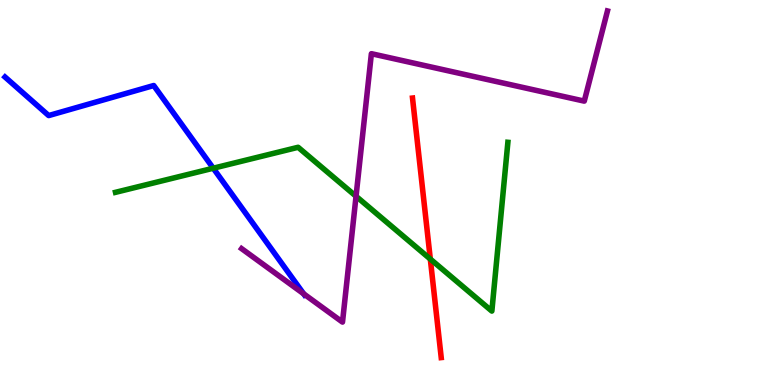[{'lines': ['blue', 'red'], 'intersections': []}, {'lines': ['green', 'red'], 'intersections': [{'x': 5.55, 'y': 3.27}]}, {'lines': ['purple', 'red'], 'intersections': []}, {'lines': ['blue', 'green'], 'intersections': [{'x': 2.75, 'y': 5.63}]}, {'lines': ['blue', 'purple'], 'intersections': [{'x': 3.92, 'y': 2.37}]}, {'lines': ['green', 'purple'], 'intersections': [{'x': 4.59, 'y': 4.9}]}]